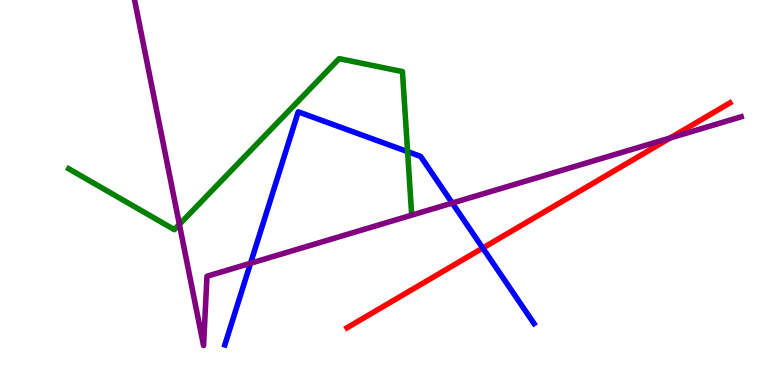[{'lines': ['blue', 'red'], 'intersections': [{'x': 6.23, 'y': 3.56}]}, {'lines': ['green', 'red'], 'intersections': []}, {'lines': ['purple', 'red'], 'intersections': [{'x': 8.65, 'y': 6.42}]}, {'lines': ['blue', 'green'], 'intersections': [{'x': 5.26, 'y': 6.06}]}, {'lines': ['blue', 'purple'], 'intersections': [{'x': 3.23, 'y': 3.16}, {'x': 5.84, 'y': 4.73}]}, {'lines': ['green', 'purple'], 'intersections': [{'x': 2.31, 'y': 4.17}]}]